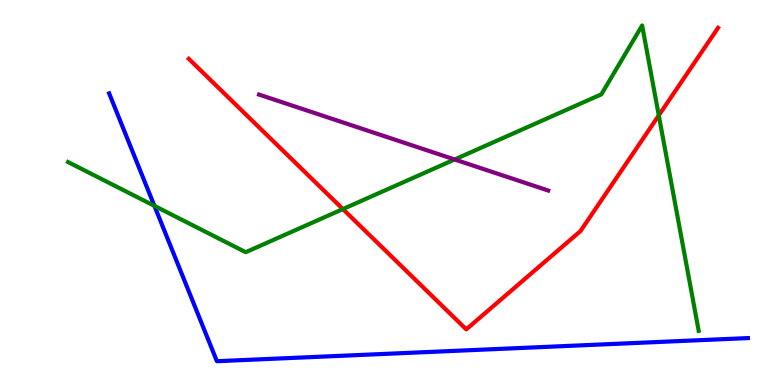[{'lines': ['blue', 'red'], 'intersections': []}, {'lines': ['green', 'red'], 'intersections': [{'x': 4.42, 'y': 4.57}, {'x': 8.5, 'y': 7.0}]}, {'lines': ['purple', 'red'], 'intersections': []}, {'lines': ['blue', 'green'], 'intersections': [{'x': 1.99, 'y': 4.65}]}, {'lines': ['blue', 'purple'], 'intersections': []}, {'lines': ['green', 'purple'], 'intersections': [{'x': 5.87, 'y': 5.86}]}]